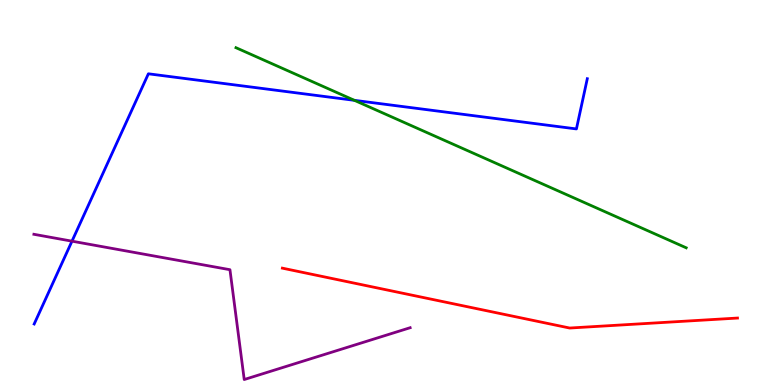[{'lines': ['blue', 'red'], 'intersections': []}, {'lines': ['green', 'red'], 'intersections': []}, {'lines': ['purple', 'red'], 'intersections': []}, {'lines': ['blue', 'green'], 'intersections': [{'x': 4.57, 'y': 7.39}]}, {'lines': ['blue', 'purple'], 'intersections': [{'x': 0.929, 'y': 3.74}]}, {'lines': ['green', 'purple'], 'intersections': []}]